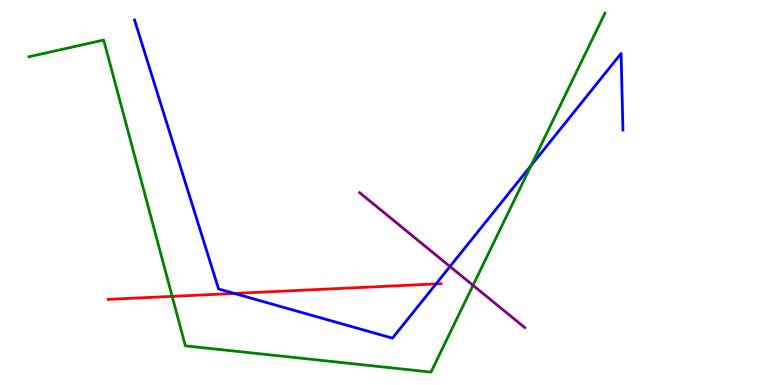[{'lines': ['blue', 'red'], 'intersections': [{'x': 3.02, 'y': 2.38}, {'x': 5.63, 'y': 2.63}]}, {'lines': ['green', 'red'], 'intersections': [{'x': 2.22, 'y': 2.3}]}, {'lines': ['purple', 'red'], 'intersections': []}, {'lines': ['blue', 'green'], 'intersections': [{'x': 6.85, 'y': 5.7}]}, {'lines': ['blue', 'purple'], 'intersections': [{'x': 5.81, 'y': 3.08}]}, {'lines': ['green', 'purple'], 'intersections': [{'x': 6.1, 'y': 2.59}]}]